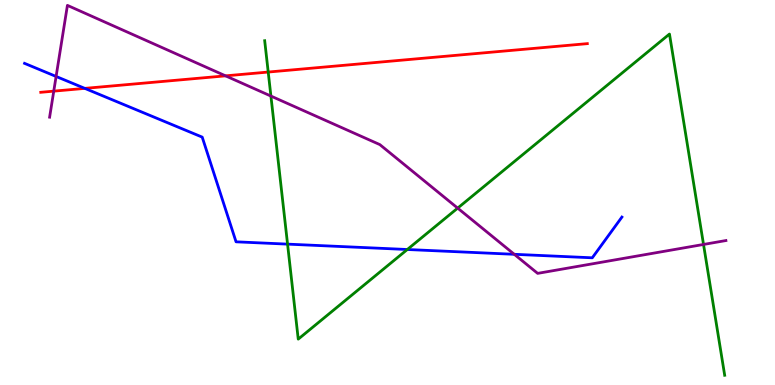[{'lines': ['blue', 'red'], 'intersections': [{'x': 1.09, 'y': 7.7}]}, {'lines': ['green', 'red'], 'intersections': [{'x': 3.46, 'y': 8.13}]}, {'lines': ['purple', 'red'], 'intersections': [{'x': 0.694, 'y': 7.63}, {'x': 2.91, 'y': 8.03}]}, {'lines': ['blue', 'green'], 'intersections': [{'x': 3.71, 'y': 3.66}, {'x': 5.26, 'y': 3.52}]}, {'lines': ['blue', 'purple'], 'intersections': [{'x': 0.724, 'y': 8.01}, {'x': 6.64, 'y': 3.39}]}, {'lines': ['green', 'purple'], 'intersections': [{'x': 3.5, 'y': 7.5}, {'x': 5.91, 'y': 4.59}, {'x': 9.08, 'y': 3.65}]}]